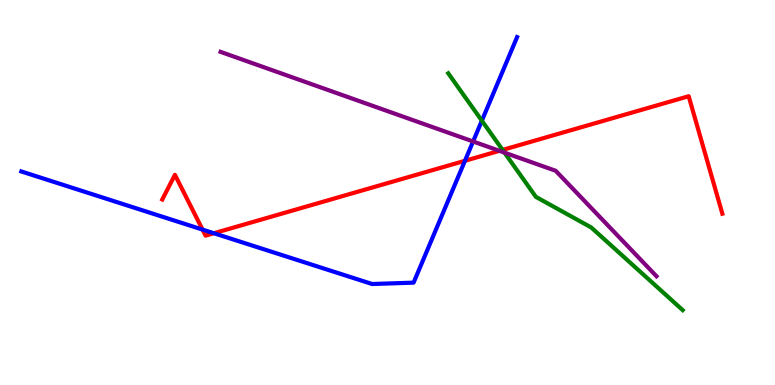[{'lines': ['blue', 'red'], 'intersections': [{'x': 2.61, 'y': 4.04}, {'x': 2.76, 'y': 3.94}, {'x': 6.0, 'y': 5.82}]}, {'lines': ['green', 'red'], 'intersections': [{'x': 6.48, 'y': 6.11}]}, {'lines': ['purple', 'red'], 'intersections': [{'x': 6.44, 'y': 6.08}]}, {'lines': ['blue', 'green'], 'intersections': [{'x': 6.22, 'y': 6.86}]}, {'lines': ['blue', 'purple'], 'intersections': [{'x': 6.1, 'y': 6.33}]}, {'lines': ['green', 'purple'], 'intersections': [{'x': 6.51, 'y': 6.04}]}]